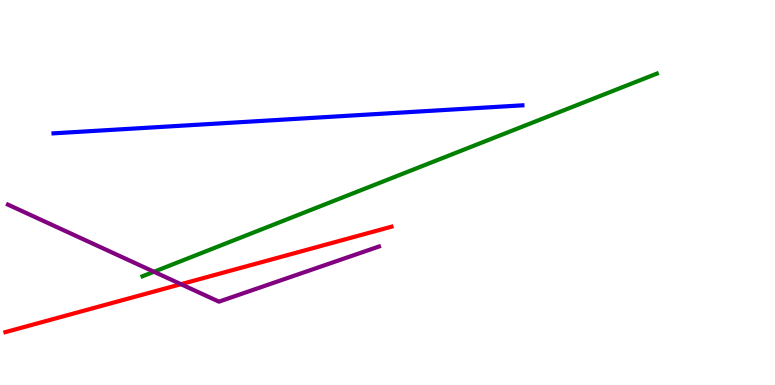[{'lines': ['blue', 'red'], 'intersections': []}, {'lines': ['green', 'red'], 'intersections': []}, {'lines': ['purple', 'red'], 'intersections': [{'x': 2.34, 'y': 2.62}]}, {'lines': ['blue', 'green'], 'intersections': []}, {'lines': ['blue', 'purple'], 'intersections': []}, {'lines': ['green', 'purple'], 'intersections': [{'x': 1.99, 'y': 2.94}]}]